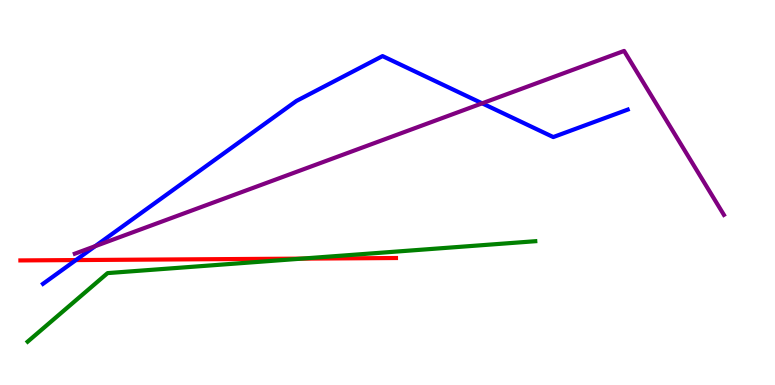[{'lines': ['blue', 'red'], 'intersections': [{'x': 0.98, 'y': 3.25}]}, {'lines': ['green', 'red'], 'intersections': [{'x': 3.89, 'y': 3.28}]}, {'lines': ['purple', 'red'], 'intersections': []}, {'lines': ['blue', 'green'], 'intersections': []}, {'lines': ['blue', 'purple'], 'intersections': [{'x': 1.23, 'y': 3.61}, {'x': 6.22, 'y': 7.32}]}, {'lines': ['green', 'purple'], 'intersections': []}]